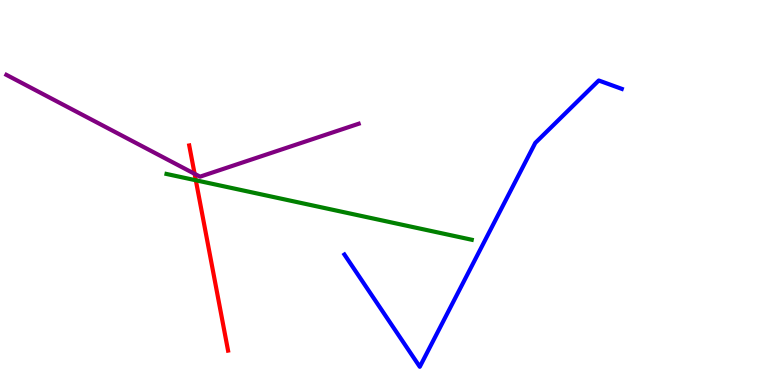[{'lines': ['blue', 'red'], 'intersections': []}, {'lines': ['green', 'red'], 'intersections': [{'x': 2.53, 'y': 5.32}]}, {'lines': ['purple', 'red'], 'intersections': [{'x': 2.51, 'y': 5.49}]}, {'lines': ['blue', 'green'], 'intersections': []}, {'lines': ['blue', 'purple'], 'intersections': []}, {'lines': ['green', 'purple'], 'intersections': []}]